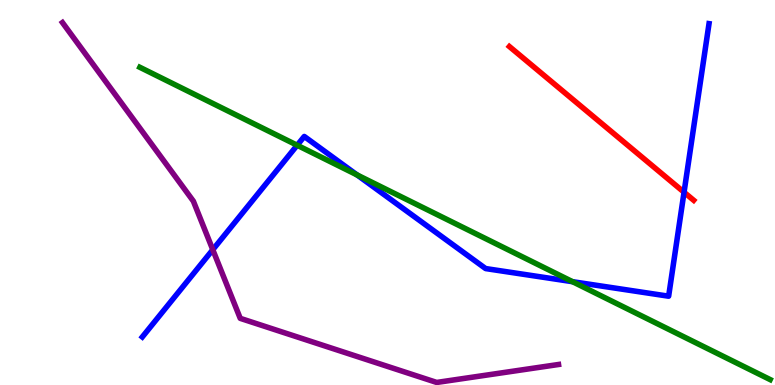[{'lines': ['blue', 'red'], 'intersections': [{'x': 8.83, 'y': 5.01}]}, {'lines': ['green', 'red'], 'intersections': []}, {'lines': ['purple', 'red'], 'intersections': []}, {'lines': ['blue', 'green'], 'intersections': [{'x': 3.83, 'y': 6.23}, {'x': 4.61, 'y': 5.46}, {'x': 7.39, 'y': 2.68}]}, {'lines': ['blue', 'purple'], 'intersections': [{'x': 2.75, 'y': 3.51}]}, {'lines': ['green', 'purple'], 'intersections': []}]